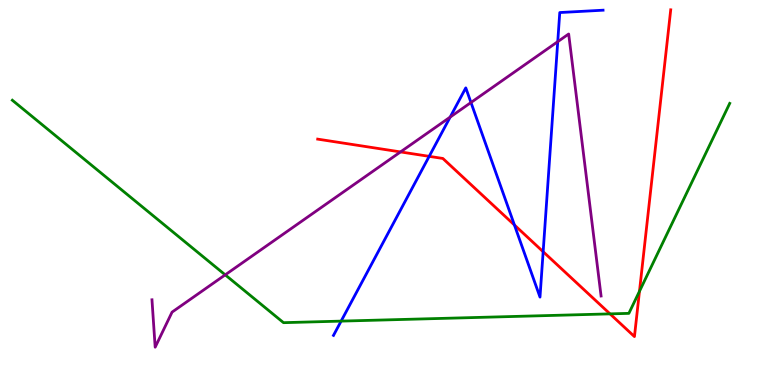[{'lines': ['blue', 'red'], 'intersections': [{'x': 5.54, 'y': 5.94}, {'x': 6.64, 'y': 4.16}, {'x': 7.01, 'y': 3.46}]}, {'lines': ['green', 'red'], 'intersections': [{'x': 7.87, 'y': 1.85}, {'x': 8.25, 'y': 2.43}]}, {'lines': ['purple', 'red'], 'intersections': [{'x': 5.17, 'y': 6.05}]}, {'lines': ['blue', 'green'], 'intersections': [{'x': 4.4, 'y': 1.66}]}, {'lines': ['blue', 'purple'], 'intersections': [{'x': 5.81, 'y': 6.96}, {'x': 6.08, 'y': 7.34}, {'x': 7.2, 'y': 8.92}]}, {'lines': ['green', 'purple'], 'intersections': [{'x': 2.91, 'y': 2.86}]}]